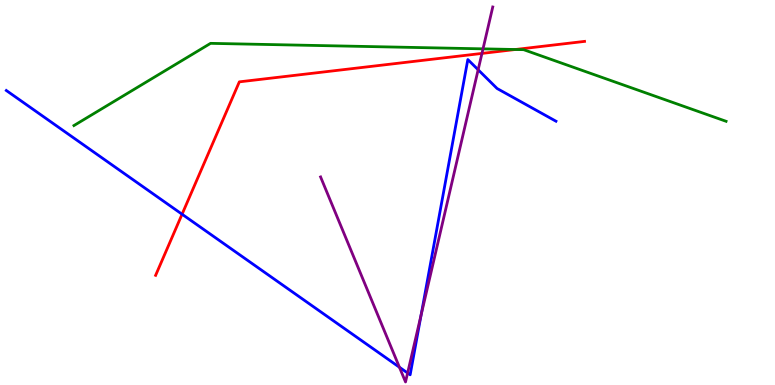[{'lines': ['blue', 'red'], 'intersections': [{'x': 2.35, 'y': 4.44}]}, {'lines': ['green', 'red'], 'intersections': [{'x': 6.65, 'y': 8.71}]}, {'lines': ['purple', 'red'], 'intersections': [{'x': 6.22, 'y': 8.61}]}, {'lines': ['blue', 'green'], 'intersections': []}, {'lines': ['blue', 'purple'], 'intersections': [{'x': 5.15, 'y': 0.461}, {'x': 5.26, 'y': 0.312}, {'x': 5.43, 'y': 1.82}, {'x': 6.17, 'y': 8.19}]}, {'lines': ['green', 'purple'], 'intersections': [{'x': 6.23, 'y': 8.73}]}]